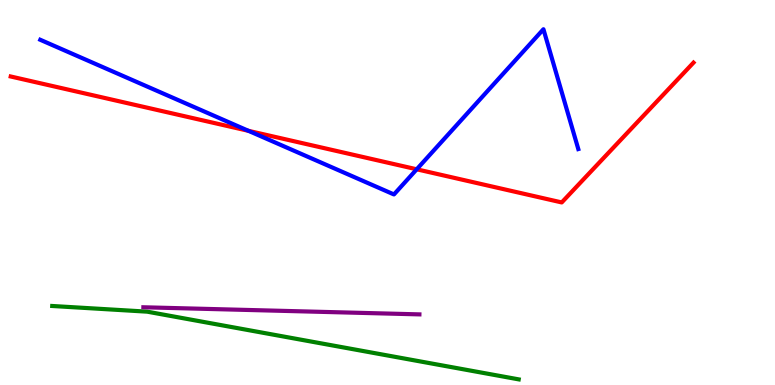[{'lines': ['blue', 'red'], 'intersections': [{'x': 3.21, 'y': 6.6}, {'x': 5.38, 'y': 5.6}]}, {'lines': ['green', 'red'], 'intersections': []}, {'lines': ['purple', 'red'], 'intersections': []}, {'lines': ['blue', 'green'], 'intersections': []}, {'lines': ['blue', 'purple'], 'intersections': []}, {'lines': ['green', 'purple'], 'intersections': []}]